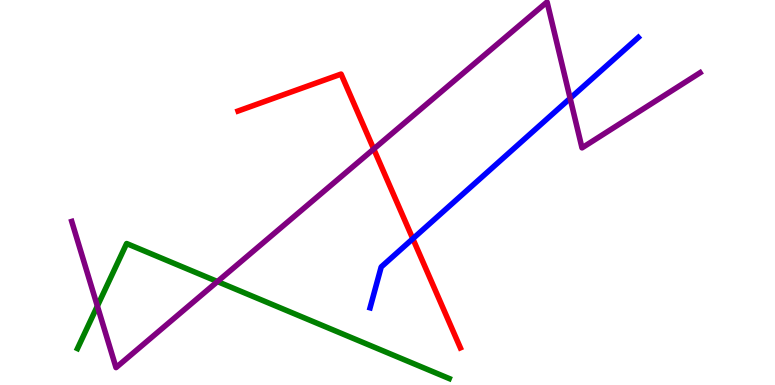[{'lines': ['blue', 'red'], 'intersections': [{'x': 5.33, 'y': 3.8}]}, {'lines': ['green', 'red'], 'intersections': []}, {'lines': ['purple', 'red'], 'intersections': [{'x': 4.82, 'y': 6.13}]}, {'lines': ['blue', 'green'], 'intersections': []}, {'lines': ['blue', 'purple'], 'intersections': [{'x': 7.36, 'y': 7.45}]}, {'lines': ['green', 'purple'], 'intersections': [{'x': 1.26, 'y': 2.05}, {'x': 2.81, 'y': 2.69}]}]